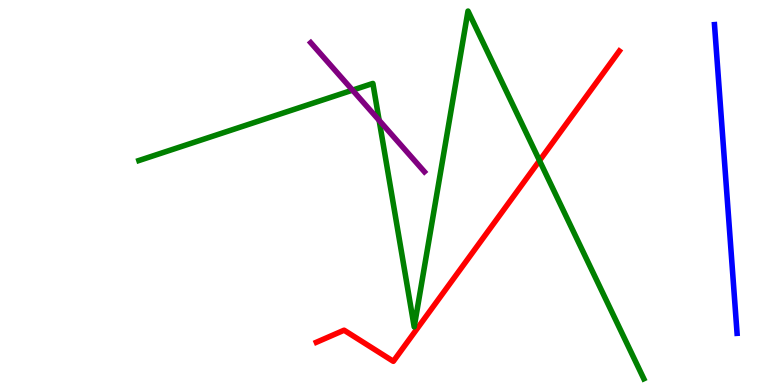[{'lines': ['blue', 'red'], 'intersections': []}, {'lines': ['green', 'red'], 'intersections': [{'x': 6.96, 'y': 5.83}]}, {'lines': ['purple', 'red'], 'intersections': []}, {'lines': ['blue', 'green'], 'intersections': []}, {'lines': ['blue', 'purple'], 'intersections': []}, {'lines': ['green', 'purple'], 'intersections': [{'x': 4.55, 'y': 7.66}, {'x': 4.89, 'y': 6.87}]}]